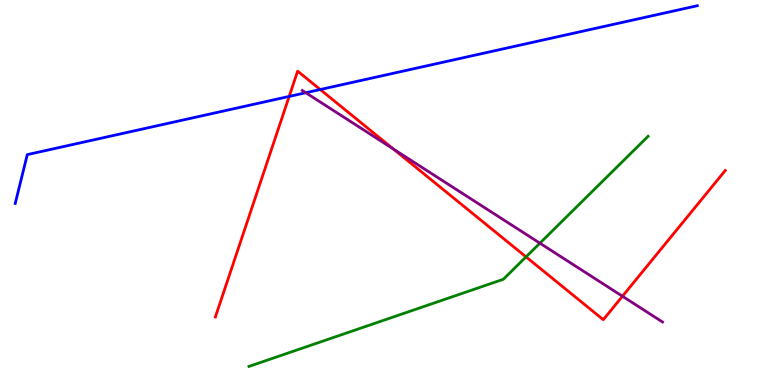[{'lines': ['blue', 'red'], 'intersections': [{'x': 3.73, 'y': 7.5}, {'x': 4.13, 'y': 7.67}]}, {'lines': ['green', 'red'], 'intersections': [{'x': 6.79, 'y': 3.33}]}, {'lines': ['purple', 'red'], 'intersections': [{'x': 5.08, 'y': 6.13}, {'x': 8.03, 'y': 2.31}]}, {'lines': ['blue', 'green'], 'intersections': []}, {'lines': ['blue', 'purple'], 'intersections': [{'x': 3.95, 'y': 7.59}]}, {'lines': ['green', 'purple'], 'intersections': [{'x': 6.97, 'y': 3.68}]}]